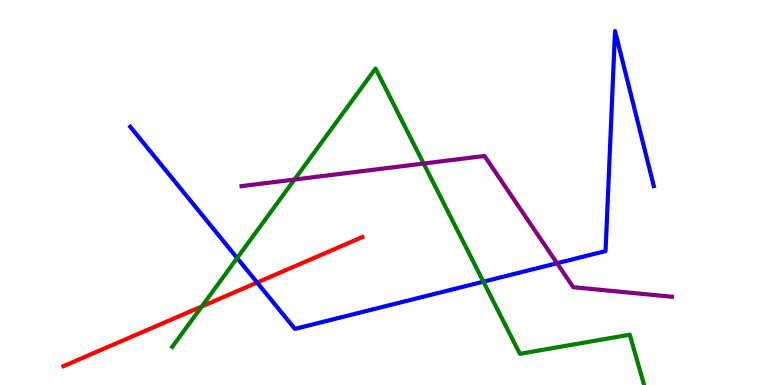[{'lines': ['blue', 'red'], 'intersections': [{'x': 3.32, 'y': 2.66}]}, {'lines': ['green', 'red'], 'intersections': [{'x': 2.6, 'y': 2.04}]}, {'lines': ['purple', 'red'], 'intersections': []}, {'lines': ['blue', 'green'], 'intersections': [{'x': 3.06, 'y': 3.3}, {'x': 6.24, 'y': 2.68}]}, {'lines': ['blue', 'purple'], 'intersections': [{'x': 7.19, 'y': 3.16}]}, {'lines': ['green', 'purple'], 'intersections': [{'x': 3.8, 'y': 5.34}, {'x': 5.47, 'y': 5.75}]}]